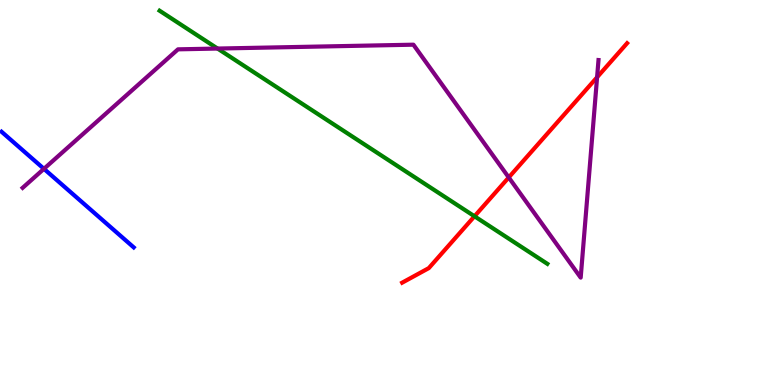[{'lines': ['blue', 'red'], 'intersections': []}, {'lines': ['green', 'red'], 'intersections': [{'x': 6.12, 'y': 4.38}]}, {'lines': ['purple', 'red'], 'intersections': [{'x': 6.56, 'y': 5.39}, {'x': 7.7, 'y': 7.99}]}, {'lines': ['blue', 'green'], 'intersections': []}, {'lines': ['blue', 'purple'], 'intersections': [{'x': 0.567, 'y': 5.61}]}, {'lines': ['green', 'purple'], 'intersections': [{'x': 2.81, 'y': 8.74}]}]